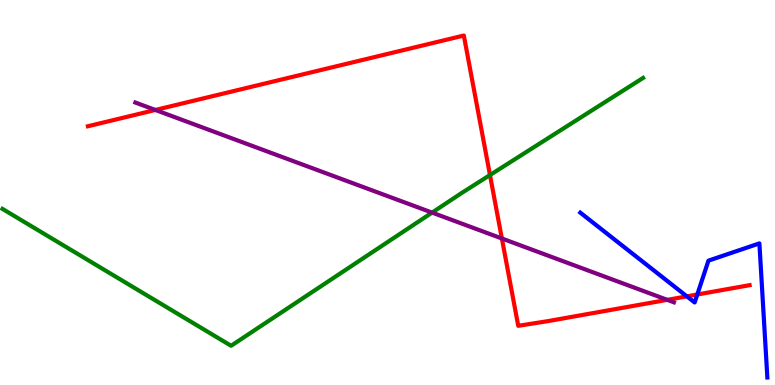[{'lines': ['blue', 'red'], 'intersections': [{'x': 8.86, 'y': 2.3}, {'x': 9.0, 'y': 2.35}]}, {'lines': ['green', 'red'], 'intersections': [{'x': 6.32, 'y': 5.45}]}, {'lines': ['purple', 'red'], 'intersections': [{'x': 2.0, 'y': 7.14}, {'x': 6.48, 'y': 3.81}, {'x': 8.61, 'y': 2.21}]}, {'lines': ['blue', 'green'], 'intersections': []}, {'lines': ['blue', 'purple'], 'intersections': []}, {'lines': ['green', 'purple'], 'intersections': [{'x': 5.58, 'y': 4.48}]}]